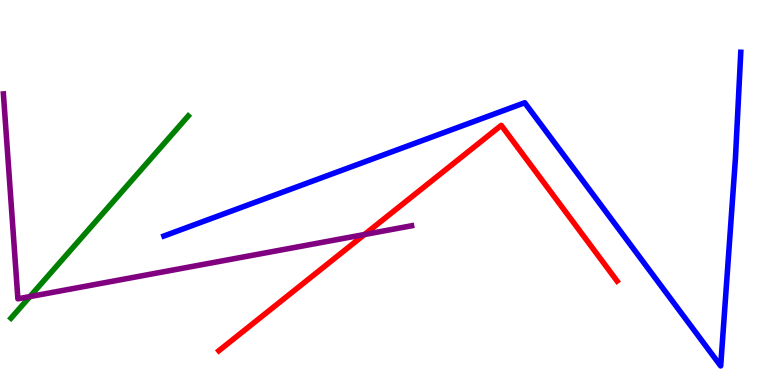[{'lines': ['blue', 'red'], 'intersections': []}, {'lines': ['green', 'red'], 'intersections': []}, {'lines': ['purple', 'red'], 'intersections': [{'x': 4.7, 'y': 3.91}]}, {'lines': ['blue', 'green'], 'intersections': []}, {'lines': ['blue', 'purple'], 'intersections': []}, {'lines': ['green', 'purple'], 'intersections': [{'x': 0.386, 'y': 2.3}]}]